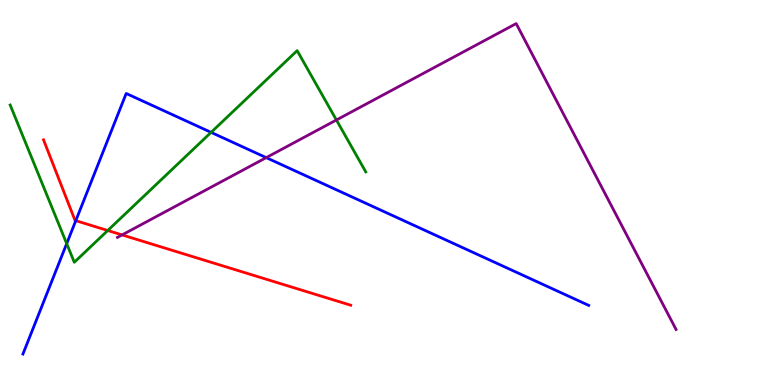[{'lines': ['blue', 'red'], 'intersections': [{'x': 0.978, 'y': 4.27}]}, {'lines': ['green', 'red'], 'intersections': [{'x': 1.39, 'y': 4.01}]}, {'lines': ['purple', 'red'], 'intersections': [{'x': 1.58, 'y': 3.9}]}, {'lines': ['blue', 'green'], 'intersections': [{'x': 0.861, 'y': 3.67}, {'x': 2.72, 'y': 6.56}]}, {'lines': ['blue', 'purple'], 'intersections': [{'x': 3.44, 'y': 5.91}]}, {'lines': ['green', 'purple'], 'intersections': [{'x': 4.34, 'y': 6.88}]}]